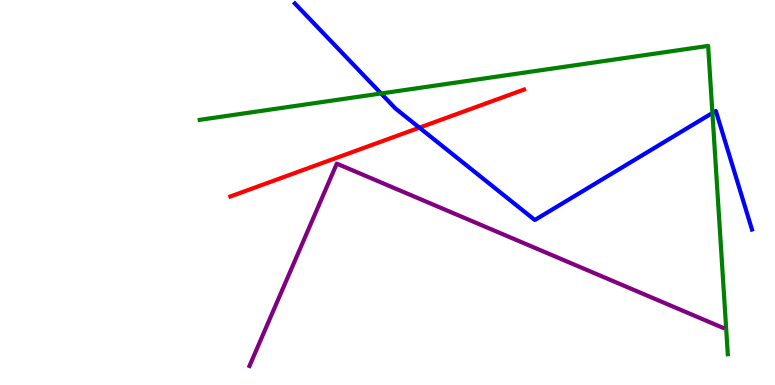[{'lines': ['blue', 'red'], 'intersections': [{'x': 5.41, 'y': 6.68}]}, {'lines': ['green', 'red'], 'intersections': []}, {'lines': ['purple', 'red'], 'intersections': []}, {'lines': ['blue', 'green'], 'intersections': [{'x': 4.92, 'y': 7.57}, {'x': 9.19, 'y': 7.07}]}, {'lines': ['blue', 'purple'], 'intersections': []}, {'lines': ['green', 'purple'], 'intersections': []}]